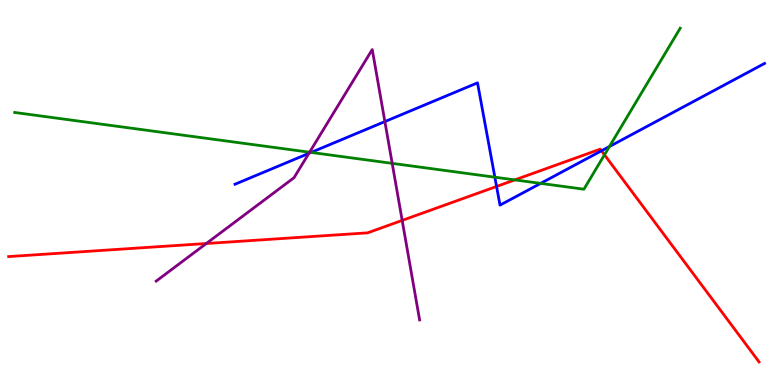[{'lines': ['blue', 'red'], 'intersections': [{'x': 6.41, 'y': 5.16}, {'x': 7.76, 'y': 6.08}]}, {'lines': ['green', 'red'], 'intersections': [{'x': 6.64, 'y': 5.33}, {'x': 7.8, 'y': 5.98}]}, {'lines': ['purple', 'red'], 'intersections': [{'x': 2.66, 'y': 3.68}, {'x': 5.19, 'y': 4.28}]}, {'lines': ['blue', 'green'], 'intersections': [{'x': 4.01, 'y': 6.04}, {'x': 6.39, 'y': 5.4}, {'x': 6.98, 'y': 5.24}, {'x': 7.86, 'y': 6.19}]}, {'lines': ['blue', 'purple'], 'intersections': [{'x': 3.99, 'y': 6.02}, {'x': 4.97, 'y': 6.84}]}, {'lines': ['green', 'purple'], 'intersections': [{'x': 3.99, 'y': 6.05}, {'x': 5.06, 'y': 5.76}]}]